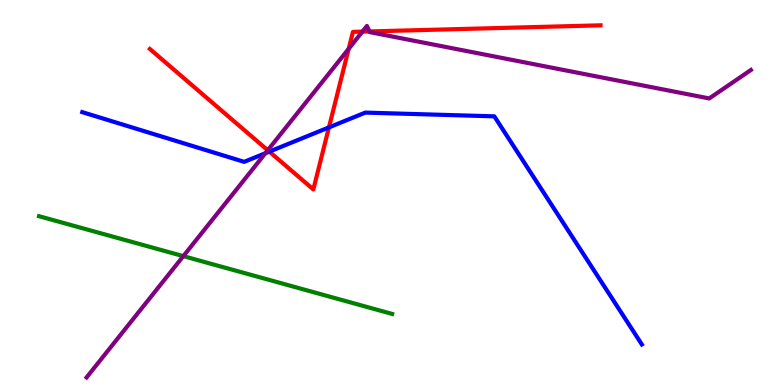[{'lines': ['blue', 'red'], 'intersections': [{'x': 3.48, 'y': 6.06}, {'x': 4.24, 'y': 6.69}]}, {'lines': ['green', 'red'], 'intersections': []}, {'lines': ['purple', 'red'], 'intersections': [{'x': 3.45, 'y': 6.1}, {'x': 4.5, 'y': 8.73}, {'x': 4.68, 'y': 9.18}, {'x': 4.77, 'y': 9.18}]}, {'lines': ['blue', 'green'], 'intersections': []}, {'lines': ['blue', 'purple'], 'intersections': [{'x': 3.42, 'y': 6.02}]}, {'lines': ['green', 'purple'], 'intersections': [{'x': 2.37, 'y': 3.35}]}]